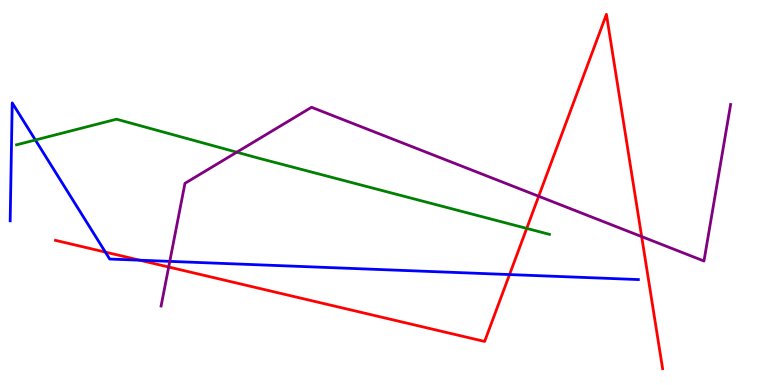[{'lines': ['blue', 'red'], 'intersections': [{'x': 1.36, 'y': 3.45}, {'x': 1.8, 'y': 3.24}, {'x': 6.57, 'y': 2.87}]}, {'lines': ['green', 'red'], 'intersections': [{'x': 6.8, 'y': 4.07}]}, {'lines': ['purple', 'red'], 'intersections': [{'x': 2.18, 'y': 3.06}, {'x': 6.95, 'y': 4.9}, {'x': 8.28, 'y': 3.85}]}, {'lines': ['blue', 'green'], 'intersections': [{'x': 0.456, 'y': 6.36}]}, {'lines': ['blue', 'purple'], 'intersections': [{'x': 2.19, 'y': 3.21}]}, {'lines': ['green', 'purple'], 'intersections': [{'x': 3.06, 'y': 6.05}]}]